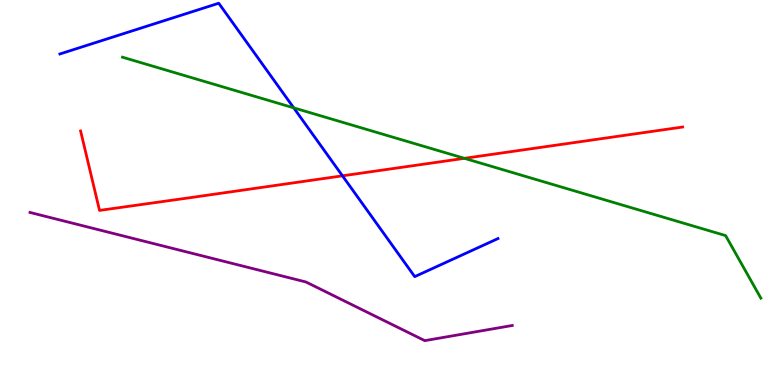[{'lines': ['blue', 'red'], 'intersections': [{'x': 4.42, 'y': 5.43}]}, {'lines': ['green', 'red'], 'intersections': [{'x': 5.99, 'y': 5.89}]}, {'lines': ['purple', 'red'], 'intersections': []}, {'lines': ['blue', 'green'], 'intersections': [{'x': 3.79, 'y': 7.2}]}, {'lines': ['blue', 'purple'], 'intersections': []}, {'lines': ['green', 'purple'], 'intersections': []}]